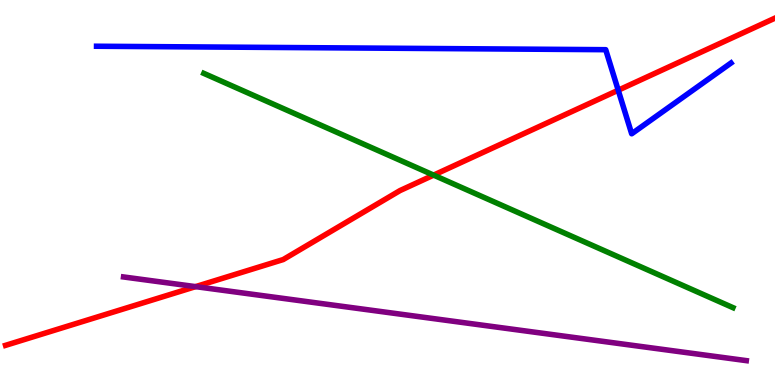[{'lines': ['blue', 'red'], 'intersections': [{'x': 7.98, 'y': 7.66}]}, {'lines': ['green', 'red'], 'intersections': [{'x': 5.59, 'y': 5.45}]}, {'lines': ['purple', 'red'], 'intersections': [{'x': 2.52, 'y': 2.56}]}, {'lines': ['blue', 'green'], 'intersections': []}, {'lines': ['blue', 'purple'], 'intersections': []}, {'lines': ['green', 'purple'], 'intersections': []}]